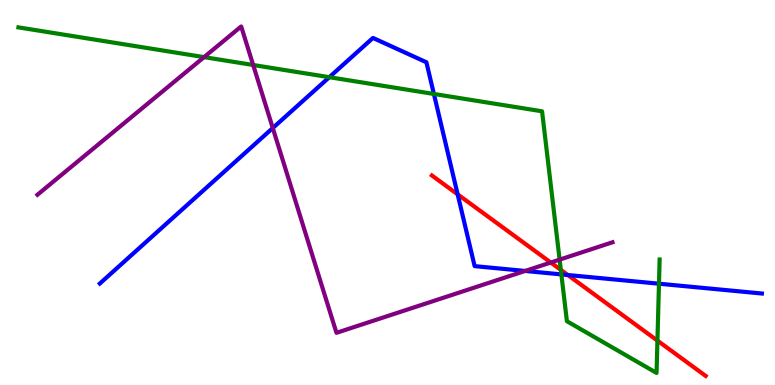[{'lines': ['blue', 'red'], 'intersections': [{'x': 5.91, 'y': 4.95}, {'x': 7.33, 'y': 2.86}]}, {'lines': ['green', 'red'], 'intersections': [{'x': 7.24, 'y': 2.99}, {'x': 8.48, 'y': 1.15}]}, {'lines': ['purple', 'red'], 'intersections': [{'x': 7.11, 'y': 3.18}]}, {'lines': ['blue', 'green'], 'intersections': [{'x': 4.25, 'y': 7.99}, {'x': 5.6, 'y': 7.56}, {'x': 7.24, 'y': 2.87}, {'x': 8.5, 'y': 2.63}]}, {'lines': ['blue', 'purple'], 'intersections': [{'x': 3.52, 'y': 6.67}, {'x': 6.78, 'y': 2.96}]}, {'lines': ['green', 'purple'], 'intersections': [{'x': 2.63, 'y': 8.52}, {'x': 3.27, 'y': 8.31}, {'x': 7.22, 'y': 3.26}]}]